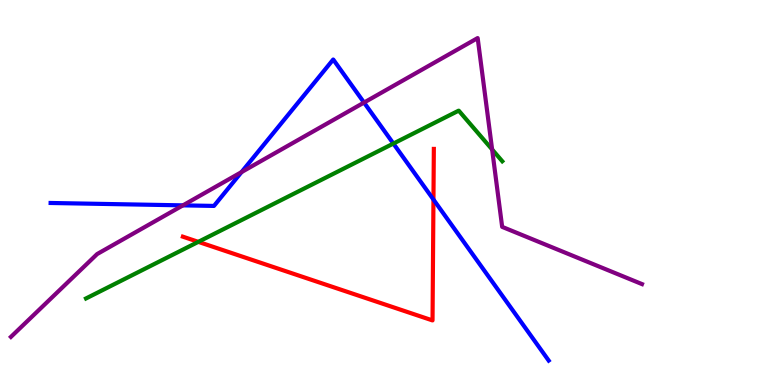[{'lines': ['blue', 'red'], 'intersections': [{'x': 5.59, 'y': 4.82}]}, {'lines': ['green', 'red'], 'intersections': [{'x': 2.56, 'y': 3.72}]}, {'lines': ['purple', 'red'], 'intersections': []}, {'lines': ['blue', 'green'], 'intersections': [{'x': 5.08, 'y': 6.27}]}, {'lines': ['blue', 'purple'], 'intersections': [{'x': 2.36, 'y': 4.67}, {'x': 3.12, 'y': 5.53}, {'x': 4.7, 'y': 7.34}]}, {'lines': ['green', 'purple'], 'intersections': [{'x': 6.35, 'y': 6.12}]}]